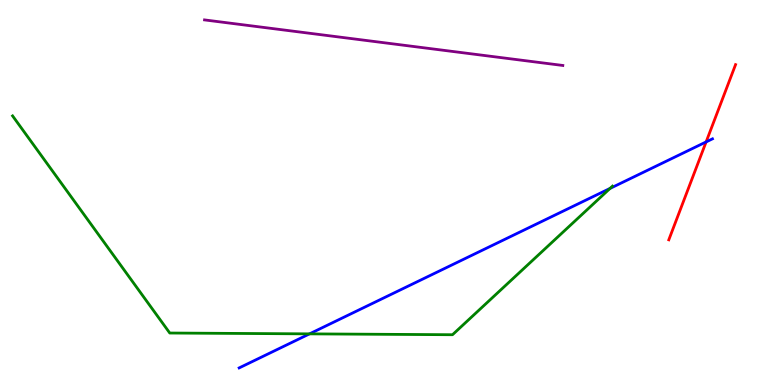[{'lines': ['blue', 'red'], 'intersections': [{'x': 9.11, 'y': 6.31}]}, {'lines': ['green', 'red'], 'intersections': []}, {'lines': ['purple', 'red'], 'intersections': []}, {'lines': ['blue', 'green'], 'intersections': [{'x': 3.99, 'y': 1.33}, {'x': 7.87, 'y': 5.11}]}, {'lines': ['blue', 'purple'], 'intersections': []}, {'lines': ['green', 'purple'], 'intersections': []}]